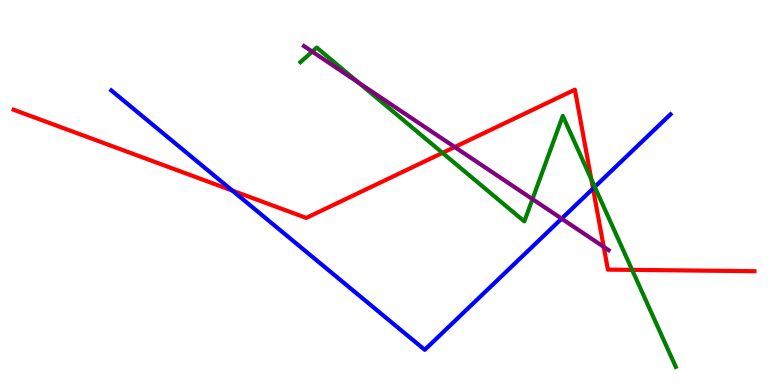[{'lines': ['blue', 'red'], 'intersections': [{'x': 3.0, 'y': 5.05}, {'x': 7.65, 'y': 5.1}]}, {'lines': ['green', 'red'], 'intersections': [{'x': 5.71, 'y': 6.03}, {'x': 7.63, 'y': 5.34}, {'x': 8.16, 'y': 2.99}]}, {'lines': ['purple', 'red'], 'intersections': [{'x': 5.87, 'y': 6.18}, {'x': 7.79, 'y': 3.59}]}, {'lines': ['blue', 'green'], 'intersections': [{'x': 7.67, 'y': 5.15}]}, {'lines': ['blue', 'purple'], 'intersections': [{'x': 7.25, 'y': 4.32}]}, {'lines': ['green', 'purple'], 'intersections': [{'x': 4.03, 'y': 8.66}, {'x': 4.63, 'y': 7.85}, {'x': 6.87, 'y': 4.83}]}]